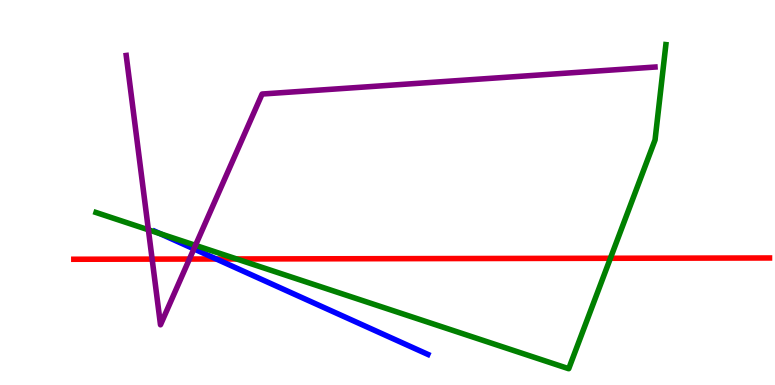[{'lines': ['blue', 'red'], 'intersections': [{'x': 2.79, 'y': 3.27}]}, {'lines': ['green', 'red'], 'intersections': [{'x': 3.05, 'y': 3.27}, {'x': 7.88, 'y': 3.29}]}, {'lines': ['purple', 'red'], 'intersections': [{'x': 1.96, 'y': 3.27}, {'x': 2.44, 'y': 3.27}]}, {'lines': ['blue', 'green'], 'intersections': [{'x': 2.07, 'y': 3.93}]}, {'lines': ['blue', 'purple'], 'intersections': [{'x': 2.5, 'y': 3.53}]}, {'lines': ['green', 'purple'], 'intersections': [{'x': 1.91, 'y': 4.03}, {'x': 2.52, 'y': 3.63}]}]